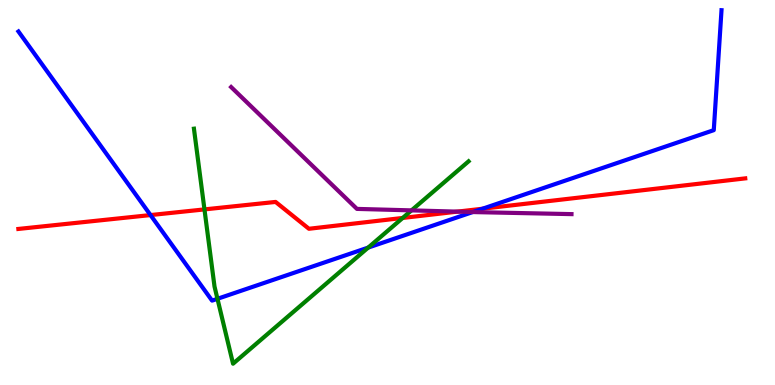[{'lines': ['blue', 'red'], 'intersections': [{'x': 1.94, 'y': 4.41}, {'x': 6.23, 'y': 4.58}]}, {'lines': ['green', 'red'], 'intersections': [{'x': 2.64, 'y': 4.56}, {'x': 5.2, 'y': 4.34}]}, {'lines': ['purple', 'red'], 'intersections': [{'x': 5.9, 'y': 4.5}]}, {'lines': ['blue', 'green'], 'intersections': [{'x': 2.81, 'y': 2.24}, {'x': 4.75, 'y': 3.57}]}, {'lines': ['blue', 'purple'], 'intersections': [{'x': 6.1, 'y': 4.49}]}, {'lines': ['green', 'purple'], 'intersections': [{'x': 5.31, 'y': 4.54}]}]